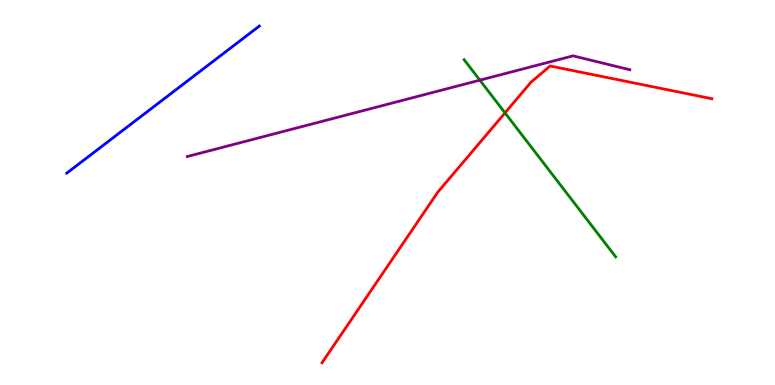[{'lines': ['blue', 'red'], 'intersections': []}, {'lines': ['green', 'red'], 'intersections': [{'x': 6.52, 'y': 7.07}]}, {'lines': ['purple', 'red'], 'intersections': []}, {'lines': ['blue', 'green'], 'intersections': []}, {'lines': ['blue', 'purple'], 'intersections': []}, {'lines': ['green', 'purple'], 'intersections': [{'x': 6.19, 'y': 7.92}]}]